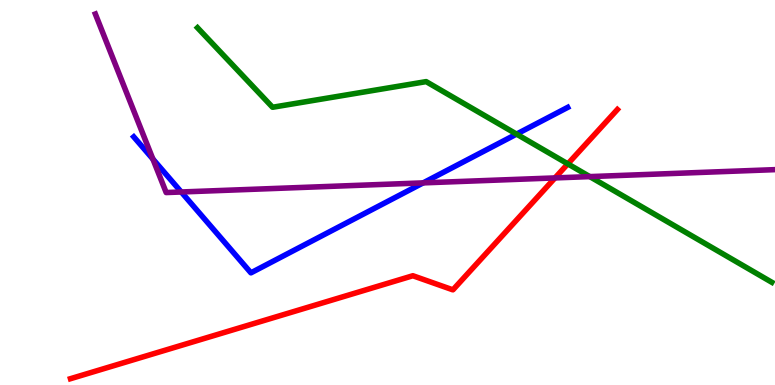[{'lines': ['blue', 'red'], 'intersections': []}, {'lines': ['green', 'red'], 'intersections': [{'x': 7.33, 'y': 5.74}]}, {'lines': ['purple', 'red'], 'intersections': [{'x': 7.16, 'y': 5.38}]}, {'lines': ['blue', 'green'], 'intersections': [{'x': 6.67, 'y': 6.52}]}, {'lines': ['blue', 'purple'], 'intersections': [{'x': 1.97, 'y': 5.87}, {'x': 2.34, 'y': 5.01}, {'x': 5.46, 'y': 5.25}]}, {'lines': ['green', 'purple'], 'intersections': [{'x': 7.61, 'y': 5.41}]}]